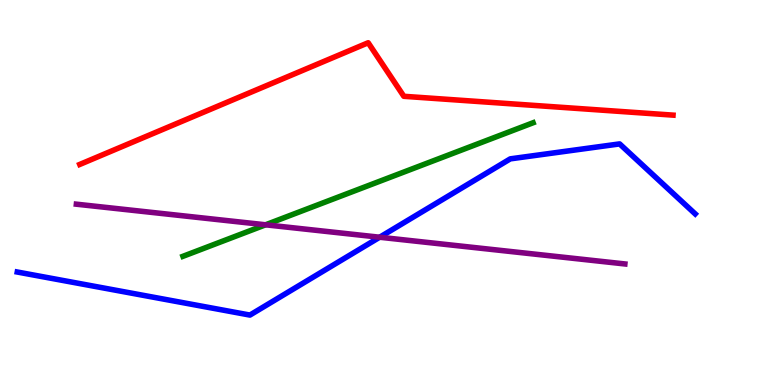[{'lines': ['blue', 'red'], 'intersections': []}, {'lines': ['green', 'red'], 'intersections': []}, {'lines': ['purple', 'red'], 'intersections': []}, {'lines': ['blue', 'green'], 'intersections': []}, {'lines': ['blue', 'purple'], 'intersections': [{'x': 4.9, 'y': 3.84}]}, {'lines': ['green', 'purple'], 'intersections': [{'x': 3.43, 'y': 4.16}]}]